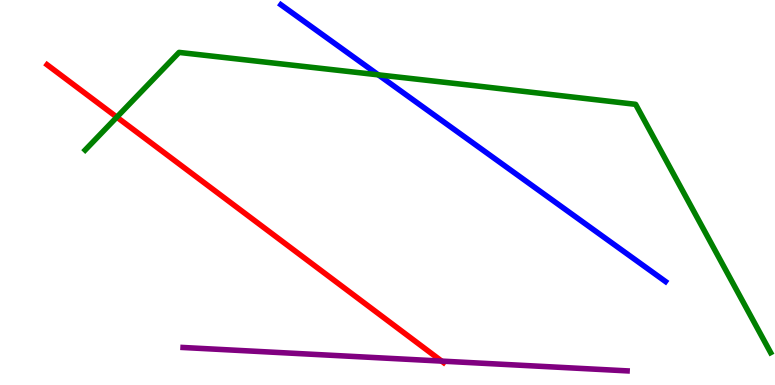[{'lines': ['blue', 'red'], 'intersections': []}, {'lines': ['green', 'red'], 'intersections': [{'x': 1.51, 'y': 6.96}]}, {'lines': ['purple', 'red'], 'intersections': [{'x': 5.7, 'y': 0.621}]}, {'lines': ['blue', 'green'], 'intersections': [{'x': 4.88, 'y': 8.06}]}, {'lines': ['blue', 'purple'], 'intersections': []}, {'lines': ['green', 'purple'], 'intersections': []}]